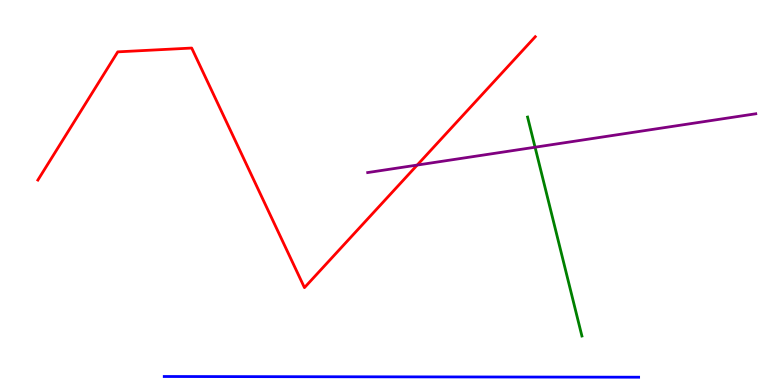[{'lines': ['blue', 'red'], 'intersections': []}, {'lines': ['green', 'red'], 'intersections': []}, {'lines': ['purple', 'red'], 'intersections': [{'x': 5.38, 'y': 5.71}]}, {'lines': ['blue', 'green'], 'intersections': []}, {'lines': ['blue', 'purple'], 'intersections': []}, {'lines': ['green', 'purple'], 'intersections': [{'x': 6.9, 'y': 6.18}]}]